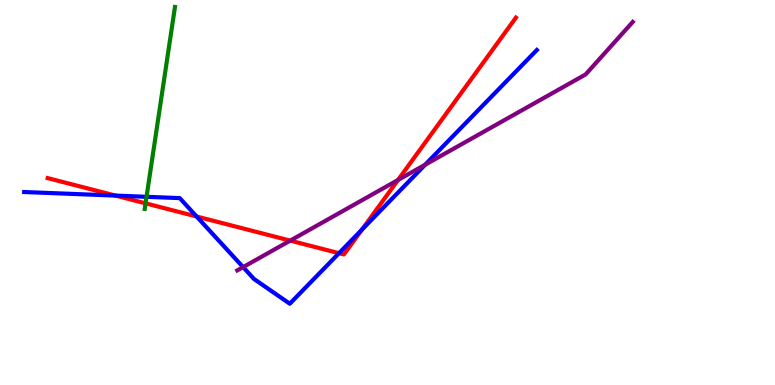[{'lines': ['blue', 'red'], 'intersections': [{'x': 1.49, 'y': 4.92}, {'x': 2.54, 'y': 4.38}, {'x': 4.37, 'y': 3.42}, {'x': 4.67, 'y': 4.03}]}, {'lines': ['green', 'red'], 'intersections': [{'x': 1.88, 'y': 4.72}]}, {'lines': ['purple', 'red'], 'intersections': [{'x': 3.74, 'y': 3.75}, {'x': 5.14, 'y': 5.32}]}, {'lines': ['blue', 'green'], 'intersections': [{'x': 1.89, 'y': 4.89}]}, {'lines': ['blue', 'purple'], 'intersections': [{'x': 3.14, 'y': 3.06}, {'x': 5.49, 'y': 5.72}]}, {'lines': ['green', 'purple'], 'intersections': []}]